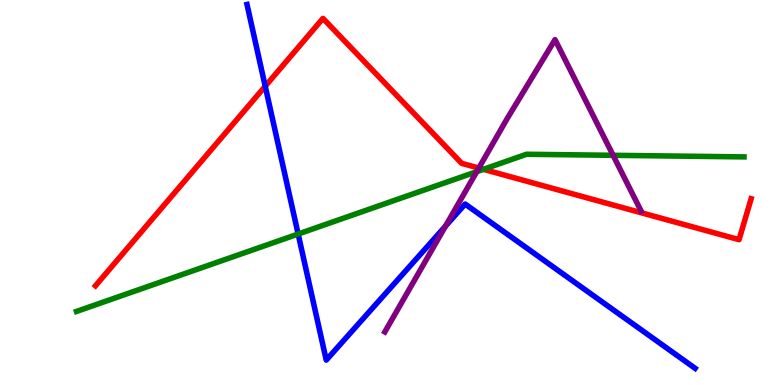[{'lines': ['blue', 'red'], 'intersections': [{'x': 3.42, 'y': 7.76}]}, {'lines': ['green', 'red'], 'intersections': [{'x': 6.24, 'y': 5.6}]}, {'lines': ['purple', 'red'], 'intersections': [{'x': 6.18, 'y': 5.64}]}, {'lines': ['blue', 'green'], 'intersections': [{'x': 3.85, 'y': 3.92}]}, {'lines': ['blue', 'purple'], 'intersections': [{'x': 5.75, 'y': 4.13}]}, {'lines': ['green', 'purple'], 'intersections': [{'x': 6.15, 'y': 5.54}, {'x': 7.91, 'y': 5.97}]}]